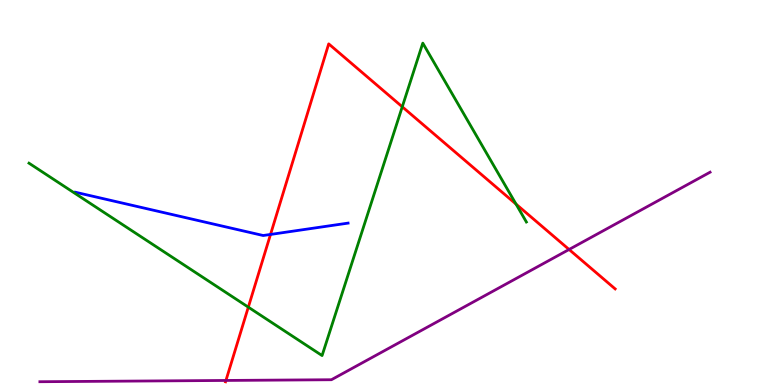[{'lines': ['blue', 'red'], 'intersections': [{'x': 3.49, 'y': 3.91}]}, {'lines': ['green', 'red'], 'intersections': [{'x': 3.2, 'y': 2.02}, {'x': 5.19, 'y': 7.23}, {'x': 6.66, 'y': 4.7}]}, {'lines': ['purple', 'red'], 'intersections': [{'x': 2.92, 'y': 0.118}, {'x': 7.34, 'y': 3.52}]}, {'lines': ['blue', 'green'], 'intersections': []}, {'lines': ['blue', 'purple'], 'intersections': []}, {'lines': ['green', 'purple'], 'intersections': []}]